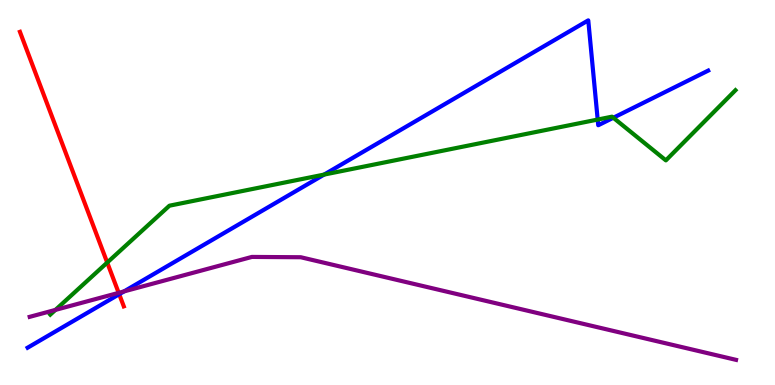[{'lines': ['blue', 'red'], 'intersections': [{'x': 1.54, 'y': 2.36}]}, {'lines': ['green', 'red'], 'intersections': [{'x': 1.38, 'y': 3.18}]}, {'lines': ['purple', 'red'], 'intersections': [{'x': 1.53, 'y': 2.39}]}, {'lines': ['blue', 'green'], 'intersections': [{'x': 4.18, 'y': 5.47}, {'x': 7.71, 'y': 6.89}, {'x': 7.91, 'y': 6.94}]}, {'lines': ['blue', 'purple'], 'intersections': [{'x': 1.6, 'y': 2.43}]}, {'lines': ['green', 'purple'], 'intersections': [{'x': 0.715, 'y': 1.95}]}]